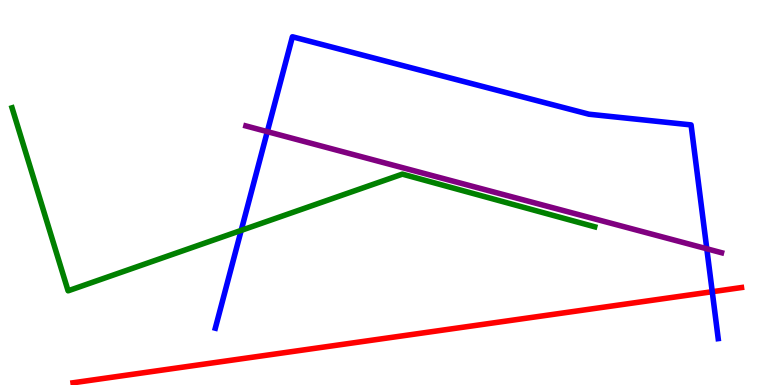[{'lines': ['blue', 'red'], 'intersections': [{'x': 9.19, 'y': 2.42}]}, {'lines': ['green', 'red'], 'intersections': []}, {'lines': ['purple', 'red'], 'intersections': []}, {'lines': ['blue', 'green'], 'intersections': [{'x': 3.11, 'y': 4.02}]}, {'lines': ['blue', 'purple'], 'intersections': [{'x': 3.45, 'y': 6.58}, {'x': 9.12, 'y': 3.54}]}, {'lines': ['green', 'purple'], 'intersections': []}]